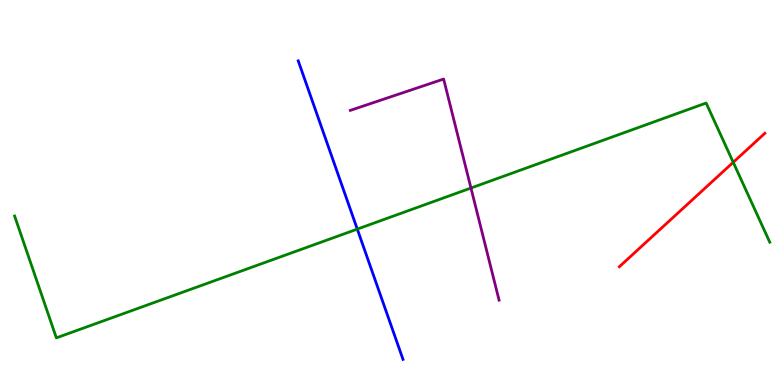[{'lines': ['blue', 'red'], 'intersections': []}, {'lines': ['green', 'red'], 'intersections': [{'x': 9.46, 'y': 5.78}]}, {'lines': ['purple', 'red'], 'intersections': []}, {'lines': ['blue', 'green'], 'intersections': [{'x': 4.61, 'y': 4.05}]}, {'lines': ['blue', 'purple'], 'intersections': []}, {'lines': ['green', 'purple'], 'intersections': [{'x': 6.08, 'y': 5.12}]}]